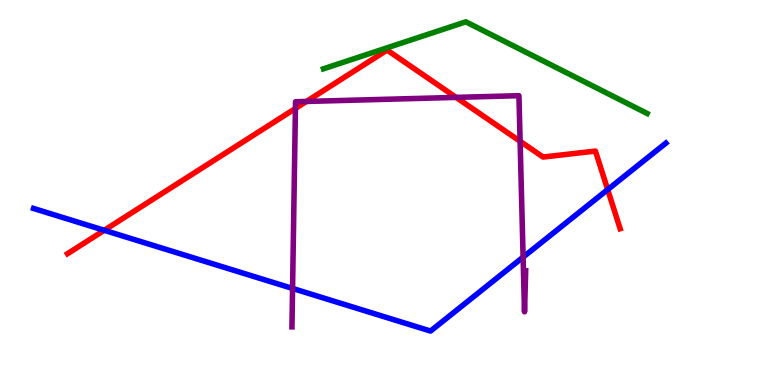[{'lines': ['blue', 'red'], 'intersections': [{'x': 1.34, 'y': 4.02}, {'x': 7.84, 'y': 5.08}]}, {'lines': ['green', 'red'], 'intersections': []}, {'lines': ['purple', 'red'], 'intersections': [{'x': 3.81, 'y': 7.18}, {'x': 3.95, 'y': 7.36}, {'x': 5.89, 'y': 7.47}, {'x': 6.71, 'y': 6.33}]}, {'lines': ['blue', 'green'], 'intersections': []}, {'lines': ['blue', 'purple'], 'intersections': [{'x': 3.77, 'y': 2.51}, {'x': 6.75, 'y': 3.32}]}, {'lines': ['green', 'purple'], 'intersections': []}]